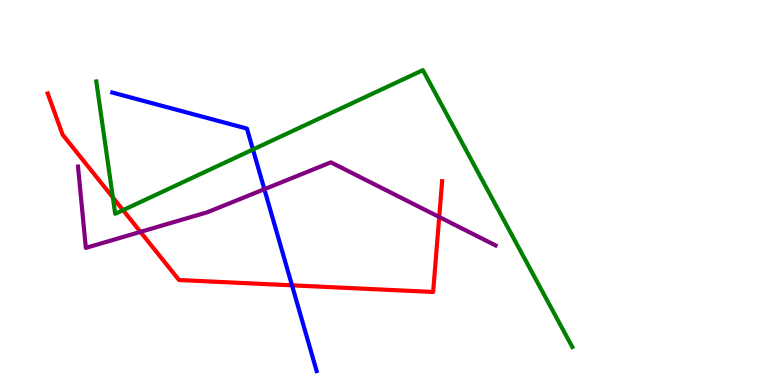[{'lines': ['blue', 'red'], 'intersections': [{'x': 3.77, 'y': 2.59}]}, {'lines': ['green', 'red'], 'intersections': [{'x': 1.46, 'y': 4.87}, {'x': 1.59, 'y': 4.54}]}, {'lines': ['purple', 'red'], 'intersections': [{'x': 1.81, 'y': 3.98}, {'x': 5.67, 'y': 4.36}]}, {'lines': ['blue', 'green'], 'intersections': [{'x': 3.26, 'y': 6.12}]}, {'lines': ['blue', 'purple'], 'intersections': [{'x': 3.41, 'y': 5.09}]}, {'lines': ['green', 'purple'], 'intersections': []}]